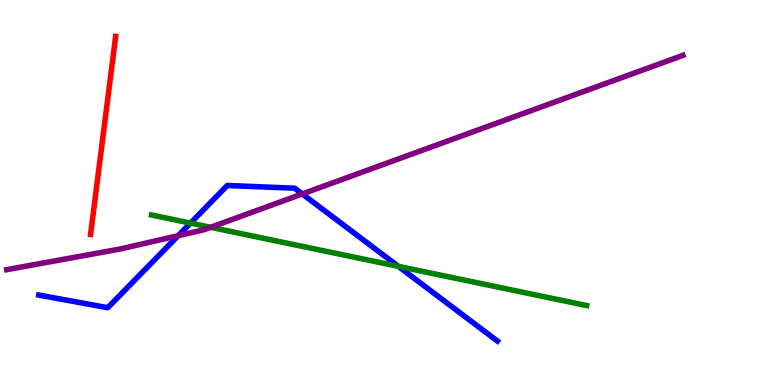[{'lines': ['blue', 'red'], 'intersections': []}, {'lines': ['green', 'red'], 'intersections': []}, {'lines': ['purple', 'red'], 'intersections': []}, {'lines': ['blue', 'green'], 'intersections': [{'x': 2.46, 'y': 4.21}, {'x': 5.14, 'y': 3.08}]}, {'lines': ['blue', 'purple'], 'intersections': [{'x': 2.3, 'y': 3.88}, {'x': 3.9, 'y': 4.96}]}, {'lines': ['green', 'purple'], 'intersections': [{'x': 2.72, 'y': 4.1}]}]